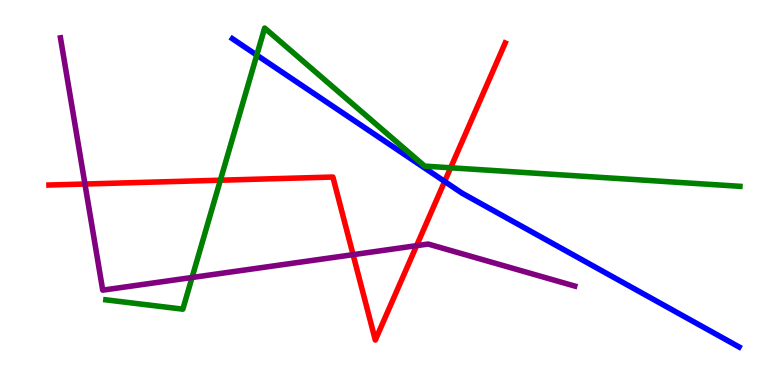[{'lines': ['blue', 'red'], 'intersections': [{'x': 5.74, 'y': 5.29}]}, {'lines': ['green', 'red'], 'intersections': [{'x': 2.84, 'y': 5.32}, {'x': 5.81, 'y': 5.64}]}, {'lines': ['purple', 'red'], 'intersections': [{'x': 1.1, 'y': 5.22}, {'x': 4.56, 'y': 3.39}, {'x': 5.38, 'y': 3.62}]}, {'lines': ['blue', 'green'], 'intersections': [{'x': 3.31, 'y': 8.57}]}, {'lines': ['blue', 'purple'], 'intersections': []}, {'lines': ['green', 'purple'], 'intersections': [{'x': 2.48, 'y': 2.79}]}]